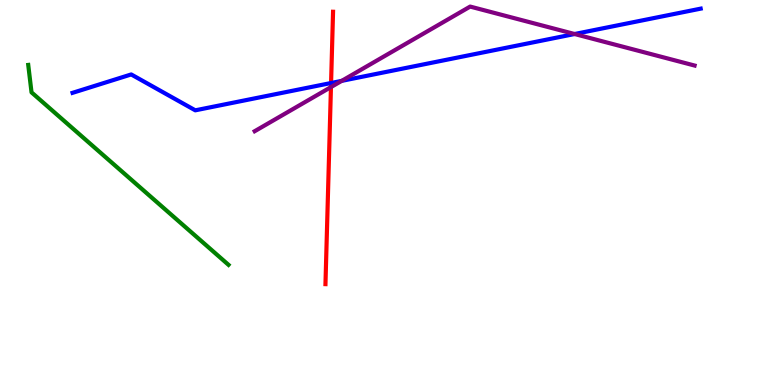[{'lines': ['blue', 'red'], 'intersections': [{'x': 4.27, 'y': 7.84}]}, {'lines': ['green', 'red'], 'intersections': []}, {'lines': ['purple', 'red'], 'intersections': [{'x': 4.27, 'y': 7.74}]}, {'lines': ['blue', 'green'], 'intersections': []}, {'lines': ['blue', 'purple'], 'intersections': [{'x': 4.41, 'y': 7.9}, {'x': 7.41, 'y': 9.12}]}, {'lines': ['green', 'purple'], 'intersections': []}]